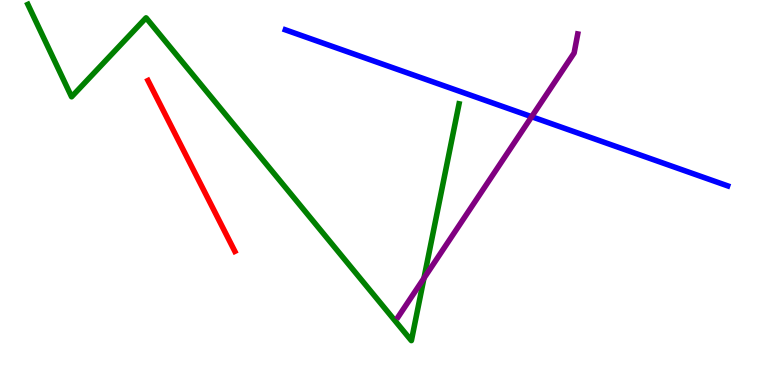[{'lines': ['blue', 'red'], 'intersections': []}, {'lines': ['green', 'red'], 'intersections': []}, {'lines': ['purple', 'red'], 'intersections': []}, {'lines': ['blue', 'green'], 'intersections': []}, {'lines': ['blue', 'purple'], 'intersections': [{'x': 6.86, 'y': 6.97}]}, {'lines': ['green', 'purple'], 'intersections': [{'x': 5.47, 'y': 2.77}]}]